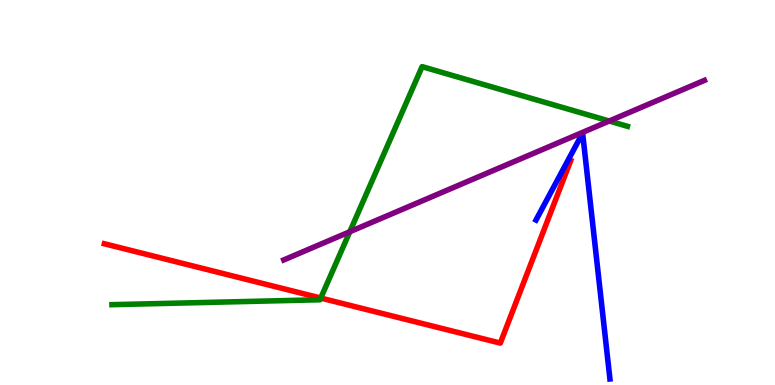[{'lines': ['blue', 'red'], 'intersections': []}, {'lines': ['green', 'red'], 'intersections': [{'x': 4.14, 'y': 2.26}]}, {'lines': ['purple', 'red'], 'intersections': []}, {'lines': ['blue', 'green'], 'intersections': []}, {'lines': ['blue', 'purple'], 'intersections': []}, {'lines': ['green', 'purple'], 'intersections': [{'x': 4.51, 'y': 3.98}, {'x': 7.86, 'y': 6.86}]}]